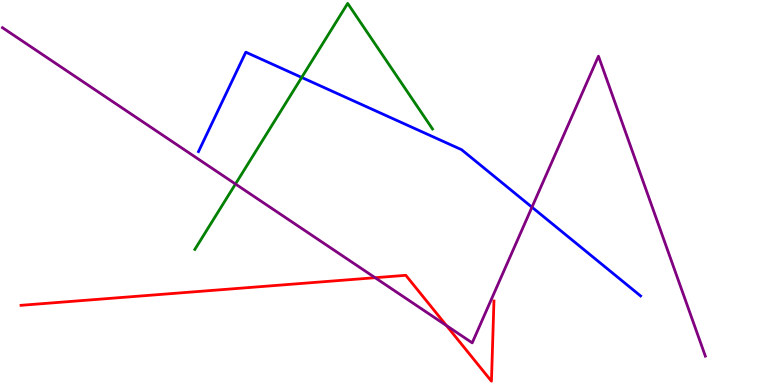[{'lines': ['blue', 'red'], 'intersections': []}, {'lines': ['green', 'red'], 'intersections': []}, {'lines': ['purple', 'red'], 'intersections': [{'x': 4.84, 'y': 2.79}, {'x': 5.76, 'y': 1.54}]}, {'lines': ['blue', 'green'], 'intersections': [{'x': 3.89, 'y': 7.99}]}, {'lines': ['blue', 'purple'], 'intersections': [{'x': 6.86, 'y': 4.62}]}, {'lines': ['green', 'purple'], 'intersections': [{'x': 3.04, 'y': 5.22}]}]